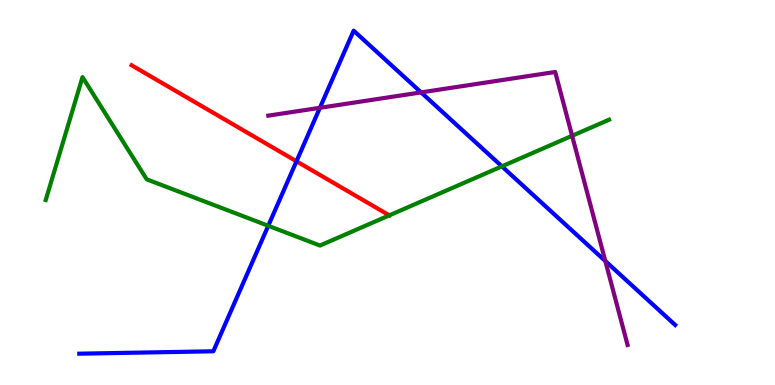[{'lines': ['blue', 'red'], 'intersections': [{'x': 3.83, 'y': 5.81}]}, {'lines': ['green', 'red'], 'intersections': [{'x': 5.02, 'y': 4.41}]}, {'lines': ['purple', 'red'], 'intersections': []}, {'lines': ['blue', 'green'], 'intersections': [{'x': 3.46, 'y': 4.14}, {'x': 6.48, 'y': 5.68}]}, {'lines': ['blue', 'purple'], 'intersections': [{'x': 4.13, 'y': 7.2}, {'x': 5.43, 'y': 7.6}, {'x': 7.81, 'y': 3.22}]}, {'lines': ['green', 'purple'], 'intersections': [{'x': 7.38, 'y': 6.47}]}]